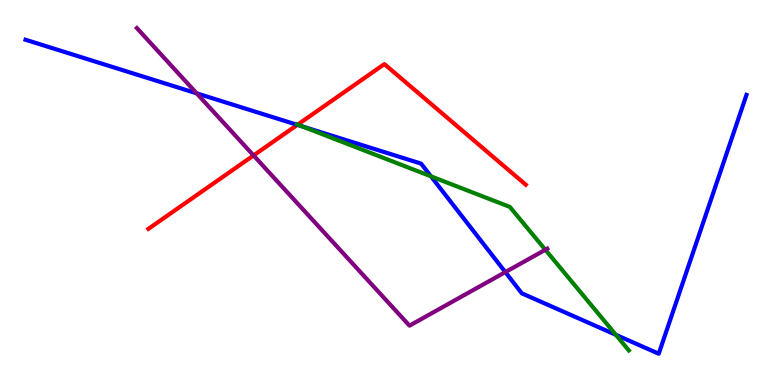[{'lines': ['blue', 'red'], 'intersections': [{'x': 3.84, 'y': 6.76}]}, {'lines': ['green', 'red'], 'intersections': [{'x': 3.84, 'y': 6.76}]}, {'lines': ['purple', 'red'], 'intersections': [{'x': 3.27, 'y': 5.96}]}, {'lines': ['blue', 'green'], 'intersections': [{'x': 3.9, 'y': 6.72}, {'x': 5.56, 'y': 5.42}, {'x': 7.95, 'y': 1.3}]}, {'lines': ['blue', 'purple'], 'intersections': [{'x': 2.54, 'y': 7.58}, {'x': 6.52, 'y': 2.93}]}, {'lines': ['green', 'purple'], 'intersections': [{'x': 7.04, 'y': 3.51}]}]